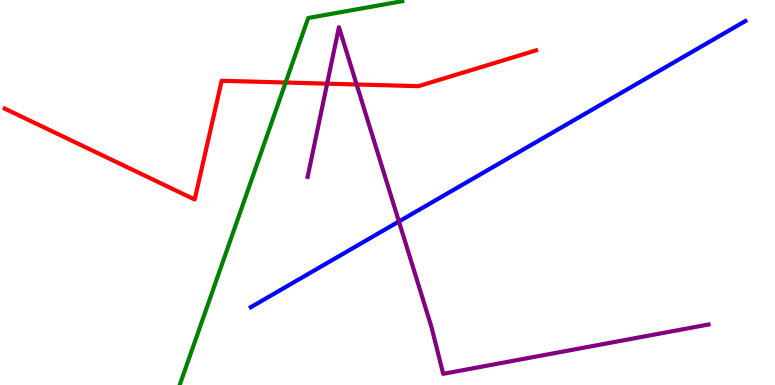[{'lines': ['blue', 'red'], 'intersections': []}, {'lines': ['green', 'red'], 'intersections': [{'x': 3.69, 'y': 7.86}]}, {'lines': ['purple', 'red'], 'intersections': [{'x': 4.22, 'y': 7.83}, {'x': 4.6, 'y': 7.81}]}, {'lines': ['blue', 'green'], 'intersections': []}, {'lines': ['blue', 'purple'], 'intersections': [{'x': 5.15, 'y': 4.25}]}, {'lines': ['green', 'purple'], 'intersections': []}]